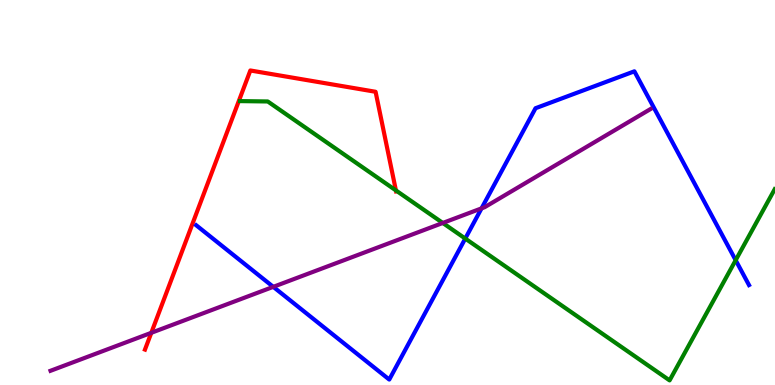[{'lines': ['blue', 'red'], 'intersections': []}, {'lines': ['green', 'red'], 'intersections': [{'x': 5.11, 'y': 5.05}]}, {'lines': ['purple', 'red'], 'intersections': [{'x': 1.95, 'y': 1.36}]}, {'lines': ['blue', 'green'], 'intersections': [{'x': 6.0, 'y': 3.8}, {'x': 9.49, 'y': 3.24}]}, {'lines': ['blue', 'purple'], 'intersections': [{'x': 3.53, 'y': 2.55}, {'x': 6.21, 'y': 4.59}]}, {'lines': ['green', 'purple'], 'intersections': [{'x': 5.71, 'y': 4.21}]}]